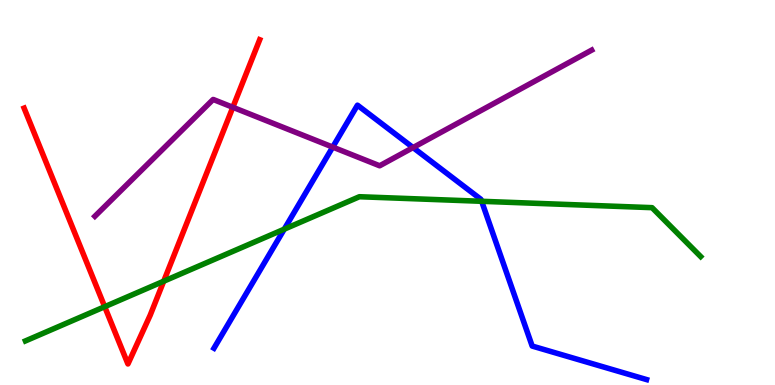[{'lines': ['blue', 'red'], 'intersections': []}, {'lines': ['green', 'red'], 'intersections': [{'x': 1.35, 'y': 2.03}, {'x': 2.11, 'y': 2.7}]}, {'lines': ['purple', 'red'], 'intersections': [{'x': 3.0, 'y': 7.21}]}, {'lines': ['blue', 'green'], 'intersections': [{'x': 3.67, 'y': 4.05}, {'x': 6.21, 'y': 4.77}]}, {'lines': ['blue', 'purple'], 'intersections': [{'x': 4.29, 'y': 6.18}, {'x': 5.33, 'y': 6.17}]}, {'lines': ['green', 'purple'], 'intersections': []}]